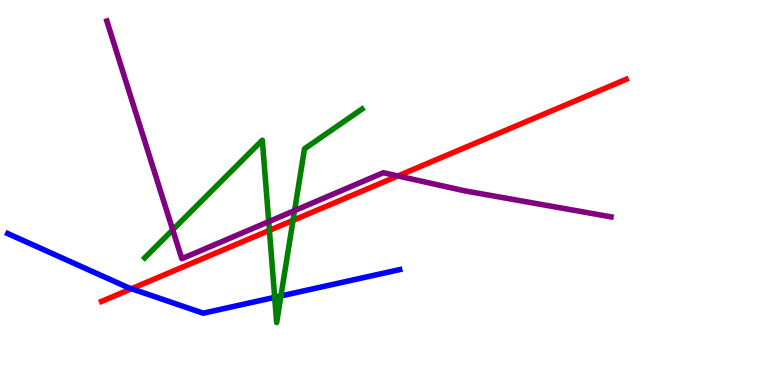[{'lines': ['blue', 'red'], 'intersections': [{'x': 1.7, 'y': 2.5}]}, {'lines': ['green', 'red'], 'intersections': [{'x': 3.48, 'y': 4.02}, {'x': 3.78, 'y': 4.28}]}, {'lines': ['purple', 'red'], 'intersections': [{'x': 5.13, 'y': 5.43}]}, {'lines': ['blue', 'green'], 'intersections': [{'x': 3.54, 'y': 2.28}, {'x': 3.62, 'y': 2.31}]}, {'lines': ['blue', 'purple'], 'intersections': []}, {'lines': ['green', 'purple'], 'intersections': [{'x': 2.23, 'y': 4.03}, {'x': 3.47, 'y': 4.24}, {'x': 3.8, 'y': 4.53}]}]